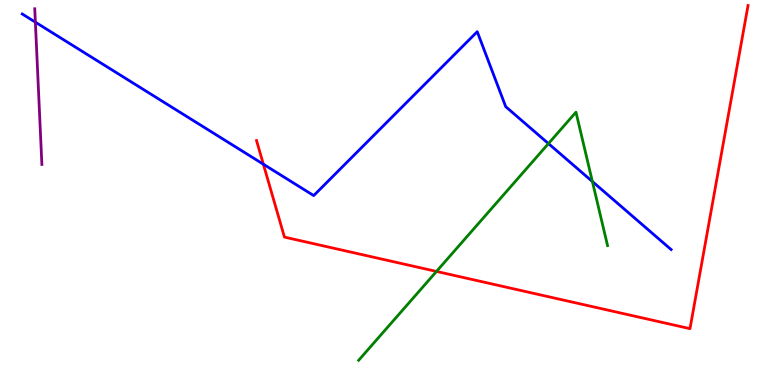[{'lines': ['blue', 'red'], 'intersections': [{'x': 3.4, 'y': 5.73}]}, {'lines': ['green', 'red'], 'intersections': [{'x': 5.63, 'y': 2.95}]}, {'lines': ['purple', 'red'], 'intersections': []}, {'lines': ['blue', 'green'], 'intersections': [{'x': 7.08, 'y': 6.27}, {'x': 7.64, 'y': 5.28}]}, {'lines': ['blue', 'purple'], 'intersections': [{'x': 0.456, 'y': 9.42}]}, {'lines': ['green', 'purple'], 'intersections': []}]